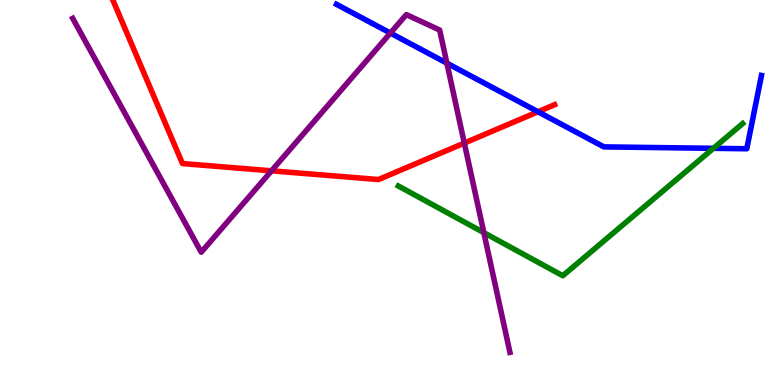[{'lines': ['blue', 'red'], 'intersections': [{'x': 6.94, 'y': 7.1}]}, {'lines': ['green', 'red'], 'intersections': []}, {'lines': ['purple', 'red'], 'intersections': [{'x': 3.5, 'y': 5.56}, {'x': 5.99, 'y': 6.28}]}, {'lines': ['blue', 'green'], 'intersections': [{'x': 9.21, 'y': 6.15}]}, {'lines': ['blue', 'purple'], 'intersections': [{'x': 5.04, 'y': 9.14}, {'x': 5.77, 'y': 8.36}]}, {'lines': ['green', 'purple'], 'intersections': [{'x': 6.24, 'y': 3.96}]}]